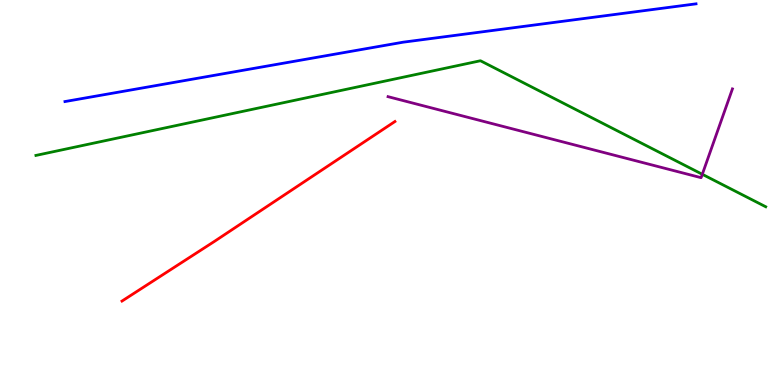[{'lines': ['blue', 'red'], 'intersections': []}, {'lines': ['green', 'red'], 'intersections': []}, {'lines': ['purple', 'red'], 'intersections': []}, {'lines': ['blue', 'green'], 'intersections': []}, {'lines': ['blue', 'purple'], 'intersections': []}, {'lines': ['green', 'purple'], 'intersections': [{'x': 9.06, 'y': 5.47}]}]